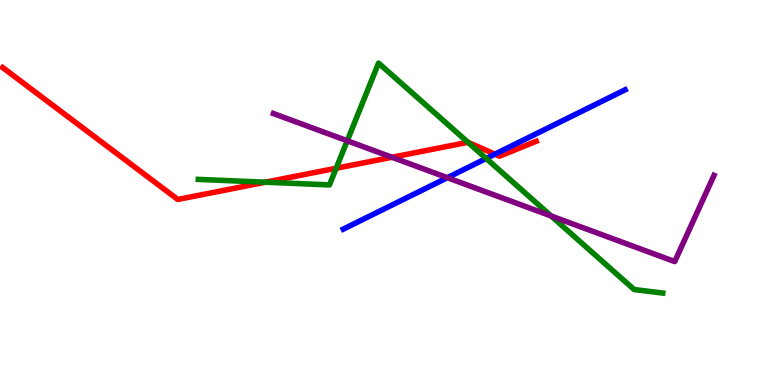[{'lines': ['blue', 'red'], 'intersections': [{'x': 6.39, 'y': 6.0}]}, {'lines': ['green', 'red'], 'intersections': [{'x': 3.42, 'y': 5.27}, {'x': 4.34, 'y': 5.63}, {'x': 6.04, 'y': 6.3}]}, {'lines': ['purple', 'red'], 'intersections': [{'x': 5.06, 'y': 5.92}]}, {'lines': ['blue', 'green'], 'intersections': [{'x': 6.27, 'y': 5.88}]}, {'lines': ['blue', 'purple'], 'intersections': [{'x': 5.77, 'y': 5.38}]}, {'lines': ['green', 'purple'], 'intersections': [{'x': 4.48, 'y': 6.34}, {'x': 7.11, 'y': 4.39}]}]